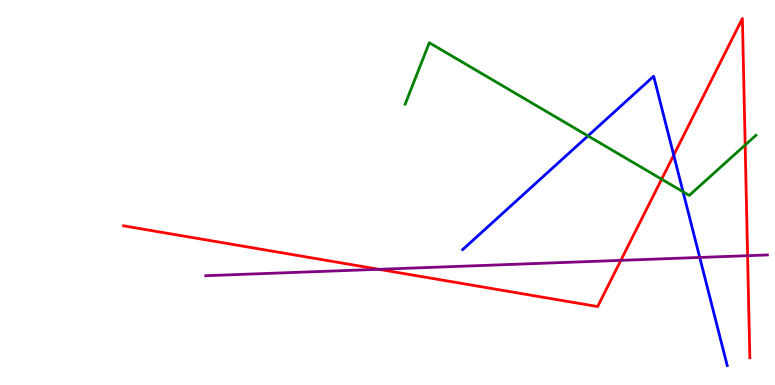[{'lines': ['blue', 'red'], 'intersections': [{'x': 8.69, 'y': 5.97}]}, {'lines': ['green', 'red'], 'intersections': [{'x': 8.54, 'y': 5.35}, {'x': 9.62, 'y': 6.23}]}, {'lines': ['purple', 'red'], 'intersections': [{'x': 4.89, 'y': 3.01}, {'x': 8.01, 'y': 3.24}, {'x': 9.65, 'y': 3.36}]}, {'lines': ['blue', 'green'], 'intersections': [{'x': 7.59, 'y': 6.47}, {'x': 8.81, 'y': 5.02}]}, {'lines': ['blue', 'purple'], 'intersections': [{'x': 9.03, 'y': 3.31}]}, {'lines': ['green', 'purple'], 'intersections': []}]